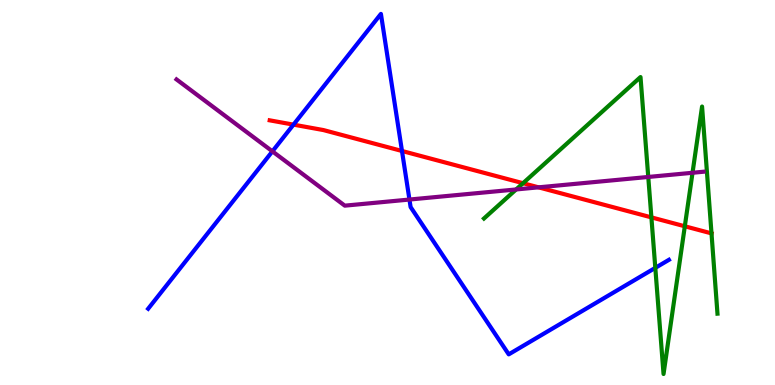[{'lines': ['blue', 'red'], 'intersections': [{'x': 3.79, 'y': 6.76}, {'x': 5.19, 'y': 6.08}]}, {'lines': ['green', 'red'], 'intersections': [{'x': 6.75, 'y': 5.24}, {'x': 8.41, 'y': 4.35}, {'x': 8.84, 'y': 4.12}, {'x': 9.18, 'y': 3.94}]}, {'lines': ['purple', 'red'], 'intersections': [{'x': 6.95, 'y': 5.13}]}, {'lines': ['blue', 'green'], 'intersections': [{'x': 8.46, 'y': 3.04}]}, {'lines': ['blue', 'purple'], 'intersections': [{'x': 3.51, 'y': 6.07}, {'x': 5.28, 'y': 4.82}]}, {'lines': ['green', 'purple'], 'intersections': [{'x': 6.66, 'y': 5.08}, {'x': 8.36, 'y': 5.4}, {'x': 8.94, 'y': 5.51}]}]